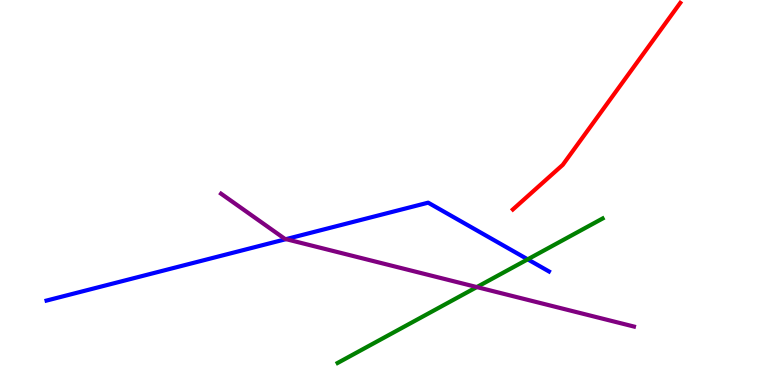[{'lines': ['blue', 'red'], 'intersections': []}, {'lines': ['green', 'red'], 'intersections': []}, {'lines': ['purple', 'red'], 'intersections': []}, {'lines': ['blue', 'green'], 'intersections': [{'x': 6.81, 'y': 3.26}]}, {'lines': ['blue', 'purple'], 'intersections': [{'x': 3.69, 'y': 3.79}]}, {'lines': ['green', 'purple'], 'intersections': [{'x': 6.15, 'y': 2.54}]}]